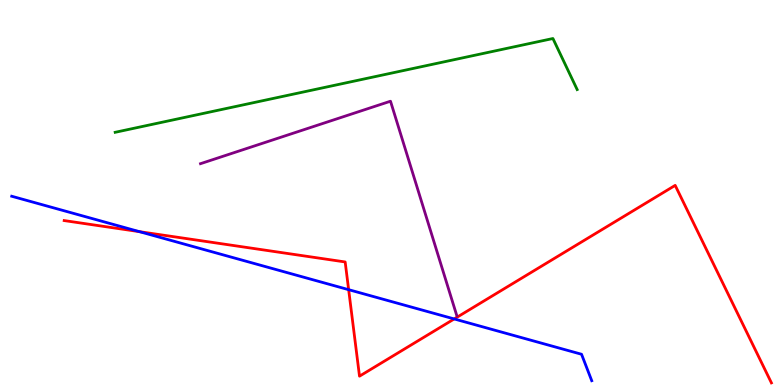[{'lines': ['blue', 'red'], 'intersections': [{'x': 1.8, 'y': 3.98}, {'x': 4.5, 'y': 2.48}, {'x': 5.86, 'y': 1.72}]}, {'lines': ['green', 'red'], 'intersections': []}, {'lines': ['purple', 'red'], 'intersections': []}, {'lines': ['blue', 'green'], 'intersections': []}, {'lines': ['blue', 'purple'], 'intersections': []}, {'lines': ['green', 'purple'], 'intersections': []}]